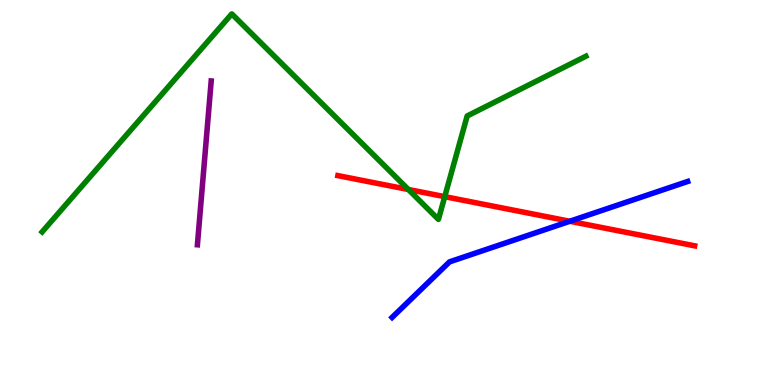[{'lines': ['blue', 'red'], 'intersections': [{'x': 7.35, 'y': 4.25}]}, {'lines': ['green', 'red'], 'intersections': [{'x': 5.27, 'y': 5.08}, {'x': 5.74, 'y': 4.89}]}, {'lines': ['purple', 'red'], 'intersections': []}, {'lines': ['blue', 'green'], 'intersections': []}, {'lines': ['blue', 'purple'], 'intersections': []}, {'lines': ['green', 'purple'], 'intersections': []}]